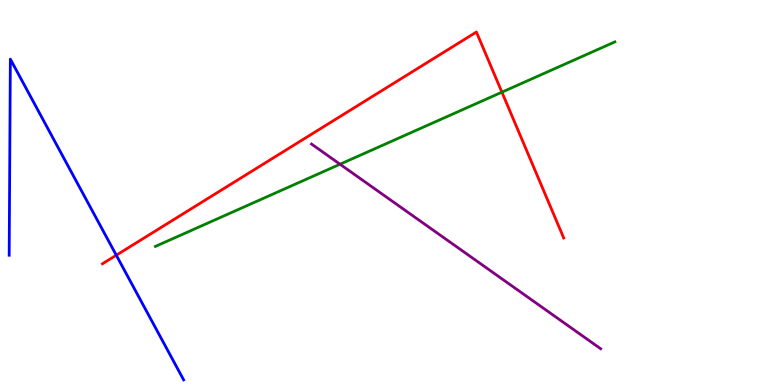[{'lines': ['blue', 'red'], 'intersections': [{'x': 1.5, 'y': 3.37}]}, {'lines': ['green', 'red'], 'intersections': [{'x': 6.48, 'y': 7.61}]}, {'lines': ['purple', 'red'], 'intersections': []}, {'lines': ['blue', 'green'], 'intersections': []}, {'lines': ['blue', 'purple'], 'intersections': []}, {'lines': ['green', 'purple'], 'intersections': [{'x': 4.39, 'y': 5.73}]}]